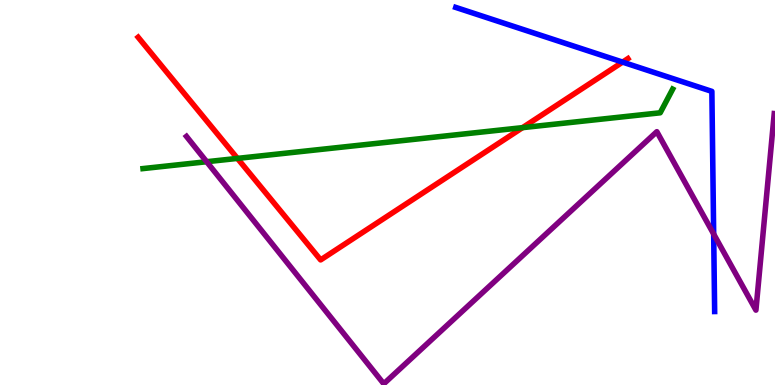[{'lines': ['blue', 'red'], 'intersections': [{'x': 8.03, 'y': 8.39}]}, {'lines': ['green', 'red'], 'intersections': [{'x': 3.06, 'y': 5.89}, {'x': 6.74, 'y': 6.68}]}, {'lines': ['purple', 'red'], 'intersections': []}, {'lines': ['blue', 'green'], 'intersections': []}, {'lines': ['blue', 'purple'], 'intersections': [{'x': 9.21, 'y': 3.92}]}, {'lines': ['green', 'purple'], 'intersections': [{'x': 2.67, 'y': 5.8}]}]